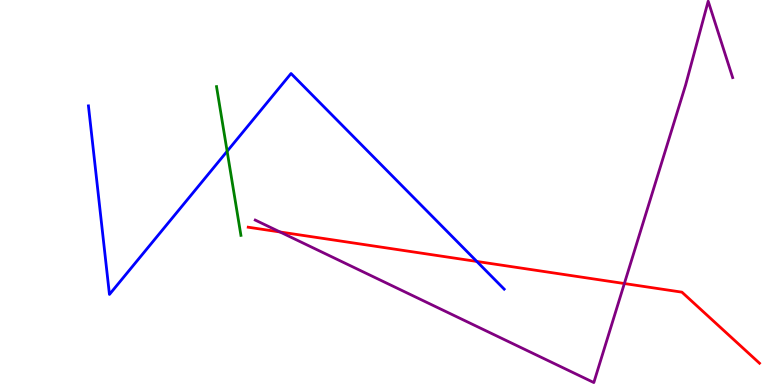[{'lines': ['blue', 'red'], 'intersections': [{'x': 6.15, 'y': 3.21}]}, {'lines': ['green', 'red'], 'intersections': []}, {'lines': ['purple', 'red'], 'intersections': [{'x': 3.61, 'y': 3.97}, {'x': 8.06, 'y': 2.64}]}, {'lines': ['blue', 'green'], 'intersections': [{'x': 2.93, 'y': 6.07}]}, {'lines': ['blue', 'purple'], 'intersections': []}, {'lines': ['green', 'purple'], 'intersections': []}]